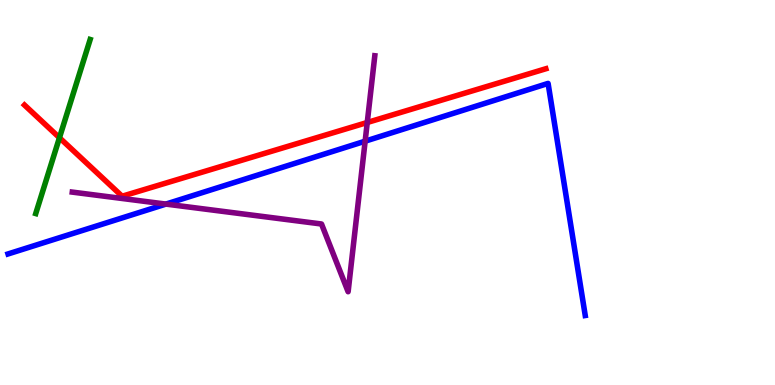[{'lines': ['blue', 'red'], 'intersections': []}, {'lines': ['green', 'red'], 'intersections': [{'x': 0.767, 'y': 6.42}]}, {'lines': ['purple', 'red'], 'intersections': [{'x': 4.74, 'y': 6.82}]}, {'lines': ['blue', 'green'], 'intersections': []}, {'lines': ['blue', 'purple'], 'intersections': [{'x': 2.14, 'y': 4.7}, {'x': 4.71, 'y': 6.33}]}, {'lines': ['green', 'purple'], 'intersections': []}]